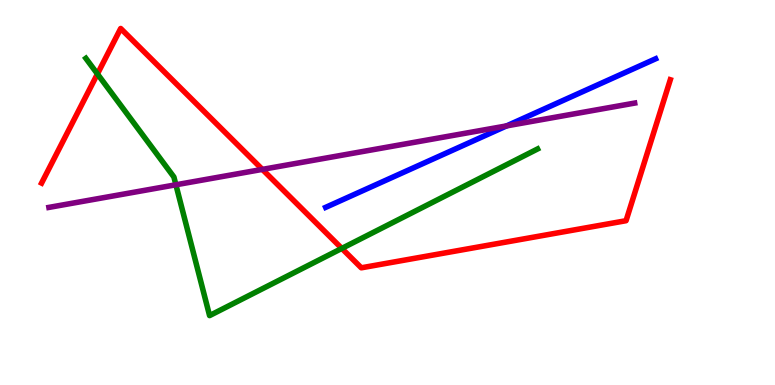[{'lines': ['blue', 'red'], 'intersections': []}, {'lines': ['green', 'red'], 'intersections': [{'x': 1.26, 'y': 8.08}, {'x': 4.41, 'y': 3.55}]}, {'lines': ['purple', 'red'], 'intersections': [{'x': 3.39, 'y': 5.6}]}, {'lines': ['blue', 'green'], 'intersections': []}, {'lines': ['blue', 'purple'], 'intersections': [{'x': 6.54, 'y': 6.73}]}, {'lines': ['green', 'purple'], 'intersections': [{'x': 2.27, 'y': 5.2}]}]